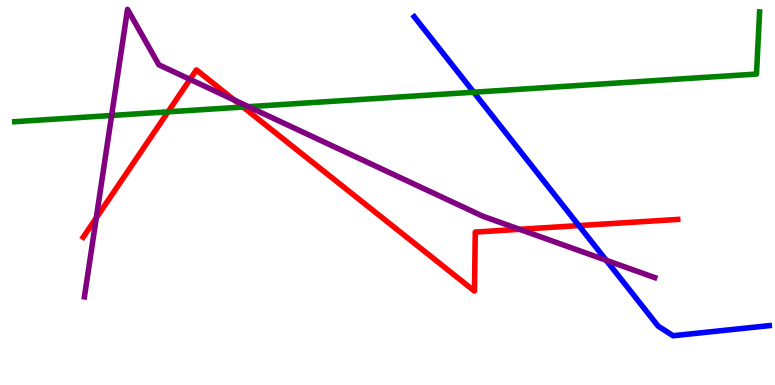[{'lines': ['blue', 'red'], 'intersections': [{'x': 7.47, 'y': 4.14}]}, {'lines': ['green', 'red'], 'intersections': [{'x': 2.17, 'y': 7.09}, {'x': 3.14, 'y': 7.22}]}, {'lines': ['purple', 'red'], 'intersections': [{'x': 1.24, 'y': 4.34}, {'x': 2.45, 'y': 7.94}, {'x': 3.02, 'y': 7.4}, {'x': 6.7, 'y': 4.04}]}, {'lines': ['blue', 'green'], 'intersections': [{'x': 6.11, 'y': 7.6}]}, {'lines': ['blue', 'purple'], 'intersections': [{'x': 7.82, 'y': 3.24}]}, {'lines': ['green', 'purple'], 'intersections': [{'x': 1.44, 'y': 7.0}, {'x': 3.21, 'y': 7.23}]}]